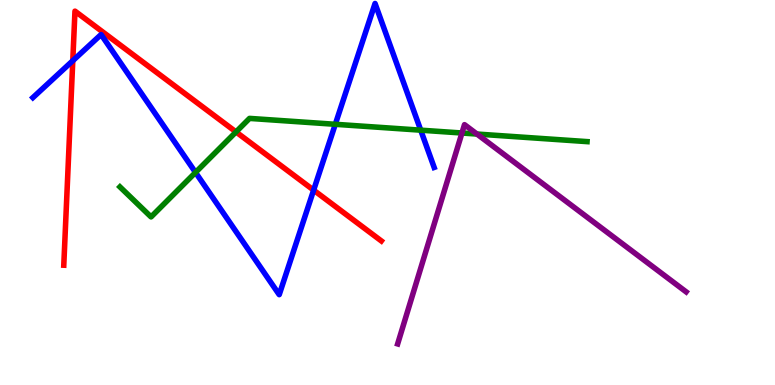[{'lines': ['blue', 'red'], 'intersections': [{'x': 0.939, 'y': 8.42}, {'x': 4.05, 'y': 5.06}]}, {'lines': ['green', 'red'], 'intersections': [{'x': 3.05, 'y': 6.57}]}, {'lines': ['purple', 'red'], 'intersections': []}, {'lines': ['blue', 'green'], 'intersections': [{'x': 2.52, 'y': 5.52}, {'x': 4.33, 'y': 6.77}, {'x': 5.43, 'y': 6.62}]}, {'lines': ['blue', 'purple'], 'intersections': []}, {'lines': ['green', 'purple'], 'intersections': [{'x': 5.96, 'y': 6.55}, {'x': 6.15, 'y': 6.52}]}]